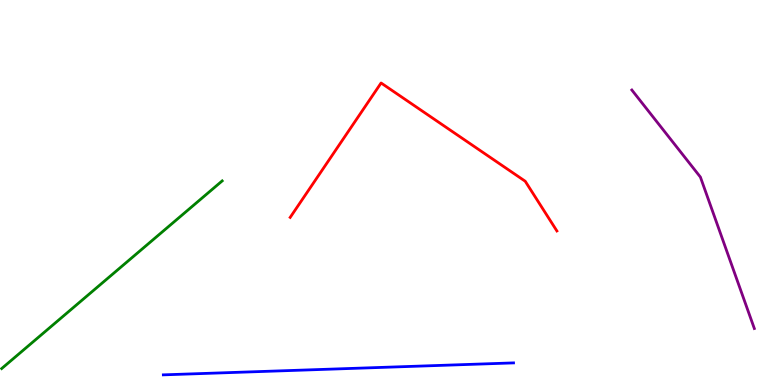[{'lines': ['blue', 'red'], 'intersections': []}, {'lines': ['green', 'red'], 'intersections': []}, {'lines': ['purple', 'red'], 'intersections': []}, {'lines': ['blue', 'green'], 'intersections': []}, {'lines': ['blue', 'purple'], 'intersections': []}, {'lines': ['green', 'purple'], 'intersections': []}]